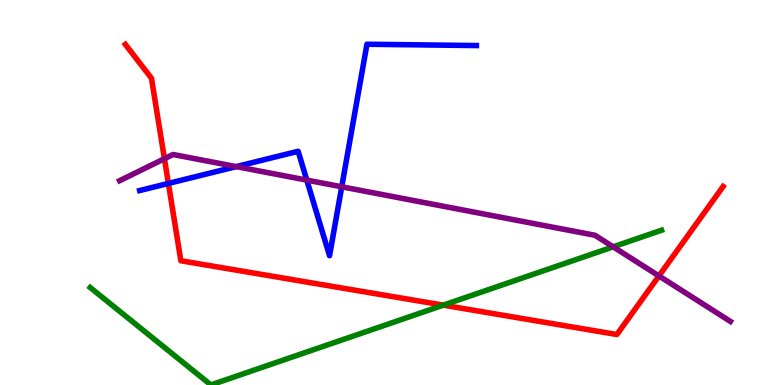[{'lines': ['blue', 'red'], 'intersections': [{'x': 2.17, 'y': 5.24}]}, {'lines': ['green', 'red'], 'intersections': [{'x': 5.72, 'y': 2.07}]}, {'lines': ['purple', 'red'], 'intersections': [{'x': 2.12, 'y': 5.88}, {'x': 8.5, 'y': 2.83}]}, {'lines': ['blue', 'green'], 'intersections': []}, {'lines': ['blue', 'purple'], 'intersections': [{'x': 3.05, 'y': 5.67}, {'x': 3.96, 'y': 5.32}, {'x': 4.41, 'y': 5.15}]}, {'lines': ['green', 'purple'], 'intersections': [{'x': 7.91, 'y': 3.59}]}]